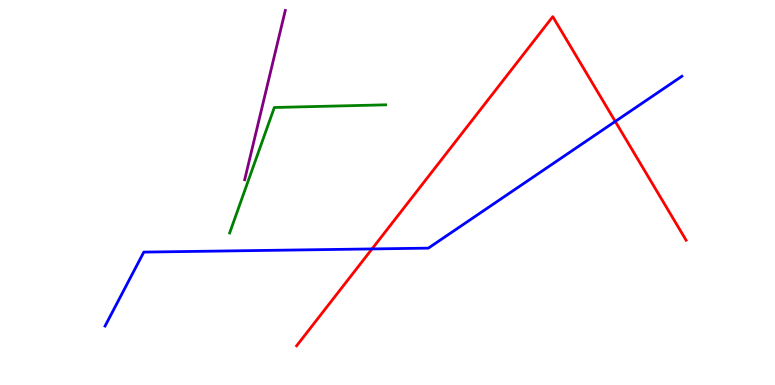[{'lines': ['blue', 'red'], 'intersections': [{'x': 4.8, 'y': 3.53}, {'x': 7.94, 'y': 6.85}]}, {'lines': ['green', 'red'], 'intersections': []}, {'lines': ['purple', 'red'], 'intersections': []}, {'lines': ['blue', 'green'], 'intersections': []}, {'lines': ['blue', 'purple'], 'intersections': []}, {'lines': ['green', 'purple'], 'intersections': []}]